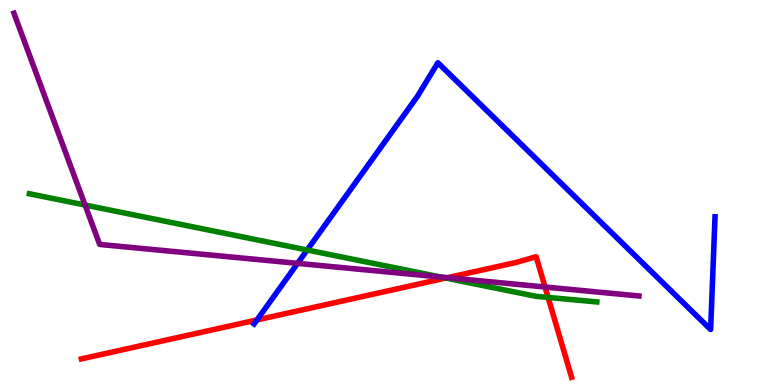[{'lines': ['blue', 'red'], 'intersections': [{'x': 3.32, 'y': 1.69}]}, {'lines': ['green', 'red'], 'intersections': [{'x': 5.75, 'y': 2.78}, {'x': 7.07, 'y': 2.27}]}, {'lines': ['purple', 'red'], 'intersections': [{'x': 5.77, 'y': 2.79}, {'x': 7.03, 'y': 2.55}]}, {'lines': ['blue', 'green'], 'intersections': [{'x': 3.96, 'y': 3.51}]}, {'lines': ['blue', 'purple'], 'intersections': [{'x': 3.84, 'y': 3.16}]}, {'lines': ['green', 'purple'], 'intersections': [{'x': 1.1, 'y': 4.67}, {'x': 5.69, 'y': 2.8}]}]